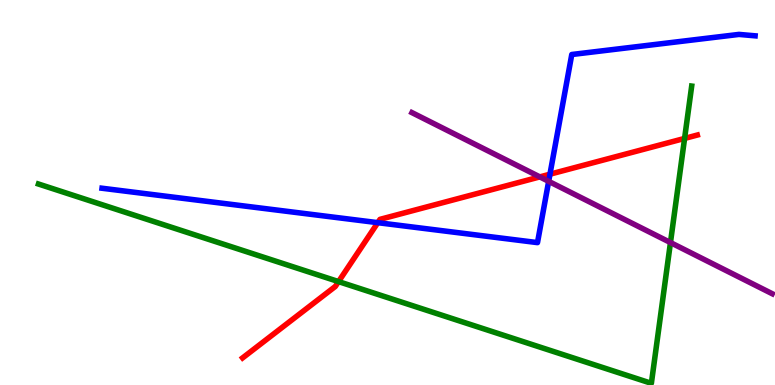[{'lines': ['blue', 'red'], 'intersections': [{'x': 4.87, 'y': 4.22}, {'x': 7.1, 'y': 5.48}]}, {'lines': ['green', 'red'], 'intersections': [{'x': 4.37, 'y': 2.69}, {'x': 8.83, 'y': 6.4}]}, {'lines': ['purple', 'red'], 'intersections': [{'x': 6.97, 'y': 5.41}]}, {'lines': ['blue', 'green'], 'intersections': []}, {'lines': ['blue', 'purple'], 'intersections': [{'x': 7.08, 'y': 5.29}]}, {'lines': ['green', 'purple'], 'intersections': [{'x': 8.65, 'y': 3.7}]}]